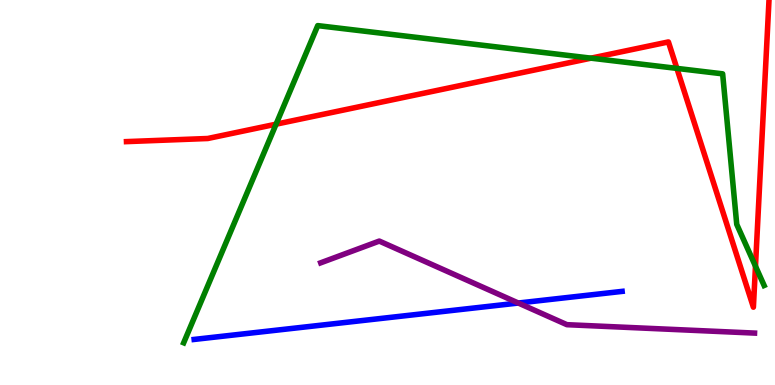[{'lines': ['blue', 'red'], 'intersections': []}, {'lines': ['green', 'red'], 'intersections': [{'x': 3.56, 'y': 6.77}, {'x': 7.63, 'y': 8.49}, {'x': 8.73, 'y': 8.22}, {'x': 9.75, 'y': 3.09}]}, {'lines': ['purple', 'red'], 'intersections': []}, {'lines': ['blue', 'green'], 'intersections': []}, {'lines': ['blue', 'purple'], 'intersections': [{'x': 6.69, 'y': 2.13}]}, {'lines': ['green', 'purple'], 'intersections': []}]